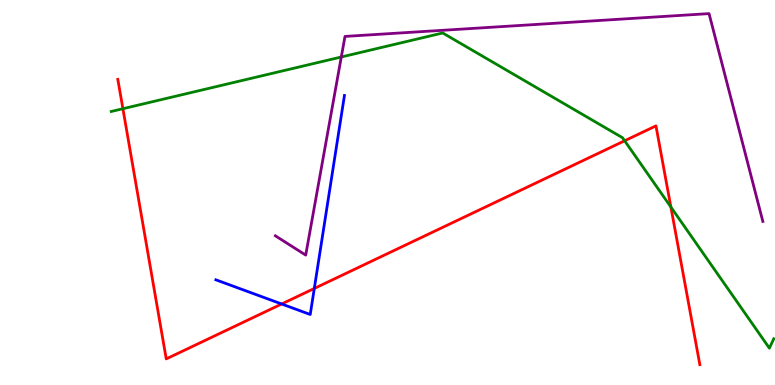[{'lines': ['blue', 'red'], 'intersections': [{'x': 3.63, 'y': 2.1}, {'x': 4.06, 'y': 2.51}]}, {'lines': ['green', 'red'], 'intersections': [{'x': 1.59, 'y': 7.18}, {'x': 8.06, 'y': 6.34}, {'x': 8.66, 'y': 4.62}]}, {'lines': ['purple', 'red'], 'intersections': []}, {'lines': ['blue', 'green'], 'intersections': []}, {'lines': ['blue', 'purple'], 'intersections': []}, {'lines': ['green', 'purple'], 'intersections': [{'x': 4.4, 'y': 8.52}]}]